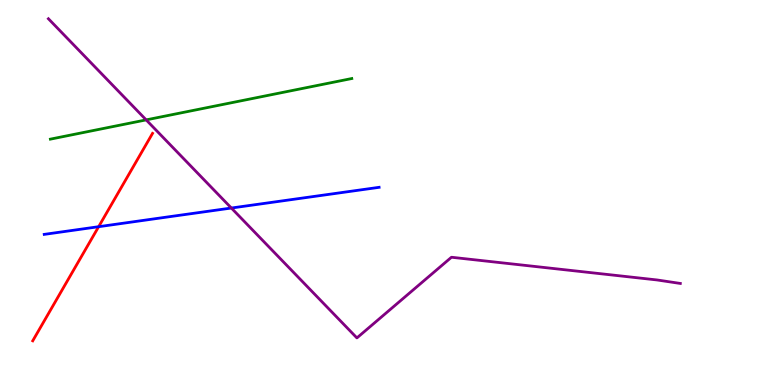[{'lines': ['blue', 'red'], 'intersections': [{'x': 1.27, 'y': 4.11}]}, {'lines': ['green', 'red'], 'intersections': []}, {'lines': ['purple', 'red'], 'intersections': []}, {'lines': ['blue', 'green'], 'intersections': []}, {'lines': ['blue', 'purple'], 'intersections': [{'x': 2.99, 'y': 4.6}]}, {'lines': ['green', 'purple'], 'intersections': [{'x': 1.89, 'y': 6.89}]}]